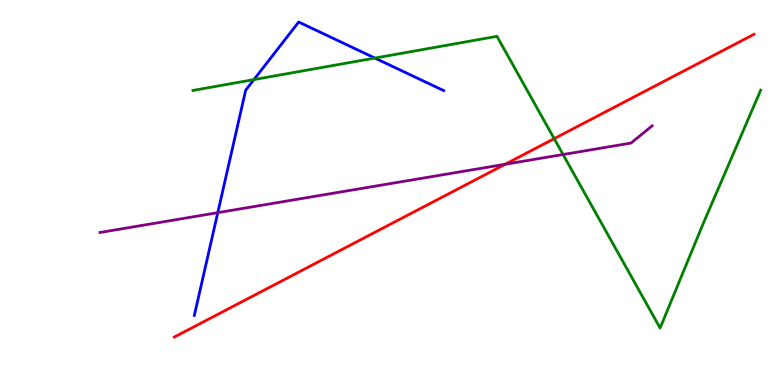[{'lines': ['blue', 'red'], 'intersections': []}, {'lines': ['green', 'red'], 'intersections': [{'x': 7.15, 'y': 6.4}]}, {'lines': ['purple', 'red'], 'intersections': [{'x': 6.52, 'y': 5.73}]}, {'lines': ['blue', 'green'], 'intersections': [{'x': 3.28, 'y': 7.93}, {'x': 4.84, 'y': 8.49}]}, {'lines': ['blue', 'purple'], 'intersections': [{'x': 2.81, 'y': 4.48}]}, {'lines': ['green', 'purple'], 'intersections': [{'x': 7.27, 'y': 5.99}]}]